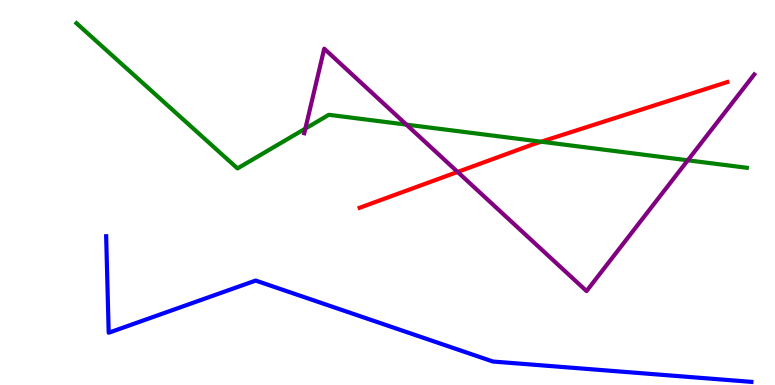[{'lines': ['blue', 'red'], 'intersections': []}, {'lines': ['green', 'red'], 'intersections': [{'x': 6.98, 'y': 6.32}]}, {'lines': ['purple', 'red'], 'intersections': [{'x': 5.9, 'y': 5.53}]}, {'lines': ['blue', 'green'], 'intersections': []}, {'lines': ['blue', 'purple'], 'intersections': []}, {'lines': ['green', 'purple'], 'intersections': [{'x': 3.94, 'y': 6.66}, {'x': 5.24, 'y': 6.76}, {'x': 8.87, 'y': 5.84}]}]